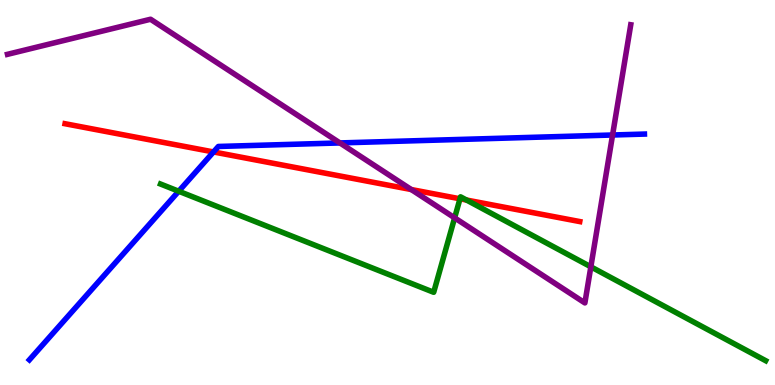[{'lines': ['blue', 'red'], 'intersections': [{'x': 2.76, 'y': 6.05}]}, {'lines': ['green', 'red'], 'intersections': [{'x': 5.94, 'y': 4.84}, {'x': 6.02, 'y': 4.8}]}, {'lines': ['purple', 'red'], 'intersections': [{'x': 5.31, 'y': 5.08}]}, {'lines': ['blue', 'green'], 'intersections': [{'x': 2.31, 'y': 5.03}]}, {'lines': ['blue', 'purple'], 'intersections': [{'x': 4.39, 'y': 6.29}, {'x': 7.9, 'y': 6.49}]}, {'lines': ['green', 'purple'], 'intersections': [{'x': 5.87, 'y': 4.34}, {'x': 7.62, 'y': 3.07}]}]